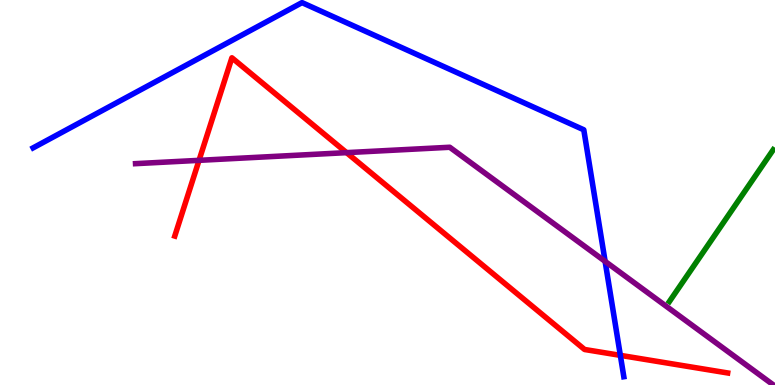[{'lines': ['blue', 'red'], 'intersections': [{'x': 8.0, 'y': 0.77}]}, {'lines': ['green', 'red'], 'intersections': []}, {'lines': ['purple', 'red'], 'intersections': [{'x': 2.57, 'y': 5.84}, {'x': 4.47, 'y': 6.04}]}, {'lines': ['blue', 'green'], 'intersections': []}, {'lines': ['blue', 'purple'], 'intersections': [{'x': 7.81, 'y': 3.21}]}, {'lines': ['green', 'purple'], 'intersections': []}]